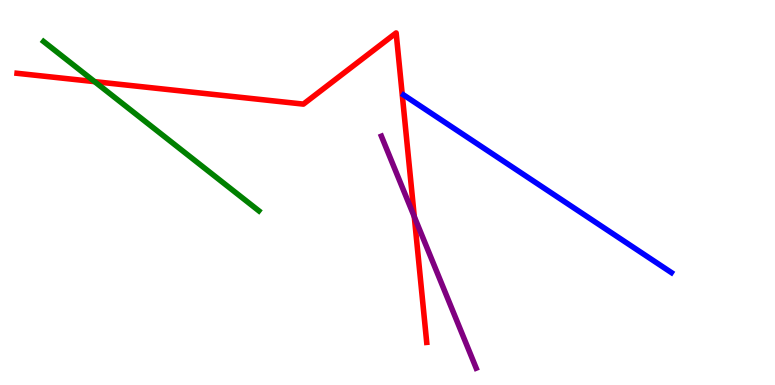[{'lines': ['blue', 'red'], 'intersections': []}, {'lines': ['green', 'red'], 'intersections': [{'x': 1.22, 'y': 7.88}]}, {'lines': ['purple', 'red'], 'intersections': [{'x': 5.35, 'y': 4.37}]}, {'lines': ['blue', 'green'], 'intersections': []}, {'lines': ['blue', 'purple'], 'intersections': []}, {'lines': ['green', 'purple'], 'intersections': []}]